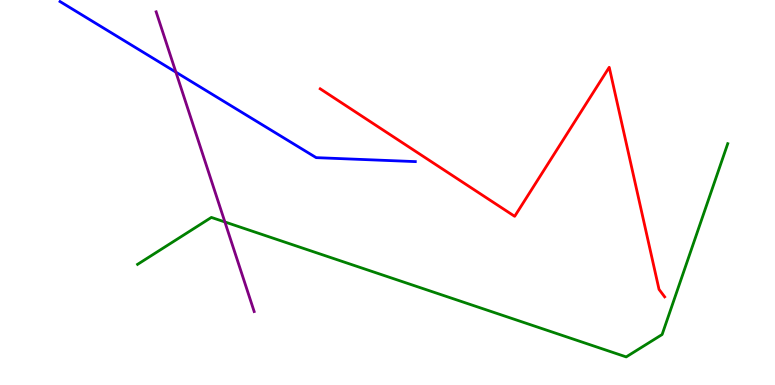[{'lines': ['blue', 'red'], 'intersections': []}, {'lines': ['green', 'red'], 'intersections': []}, {'lines': ['purple', 'red'], 'intersections': []}, {'lines': ['blue', 'green'], 'intersections': []}, {'lines': ['blue', 'purple'], 'intersections': [{'x': 2.27, 'y': 8.13}]}, {'lines': ['green', 'purple'], 'intersections': [{'x': 2.9, 'y': 4.23}]}]